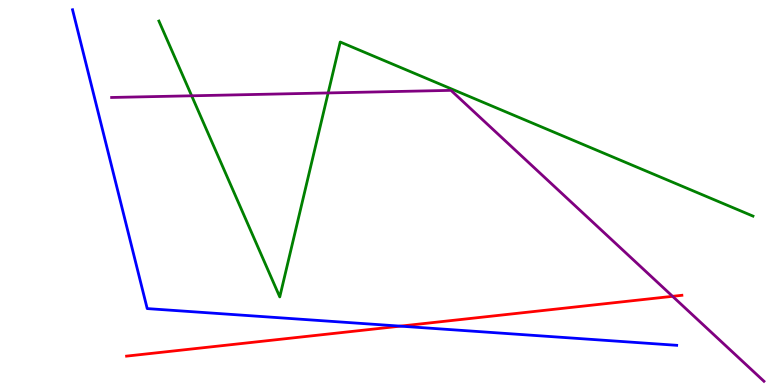[{'lines': ['blue', 'red'], 'intersections': [{'x': 5.17, 'y': 1.53}]}, {'lines': ['green', 'red'], 'intersections': []}, {'lines': ['purple', 'red'], 'intersections': [{'x': 8.68, 'y': 2.3}]}, {'lines': ['blue', 'green'], 'intersections': []}, {'lines': ['blue', 'purple'], 'intersections': []}, {'lines': ['green', 'purple'], 'intersections': [{'x': 2.47, 'y': 7.51}, {'x': 4.23, 'y': 7.59}]}]